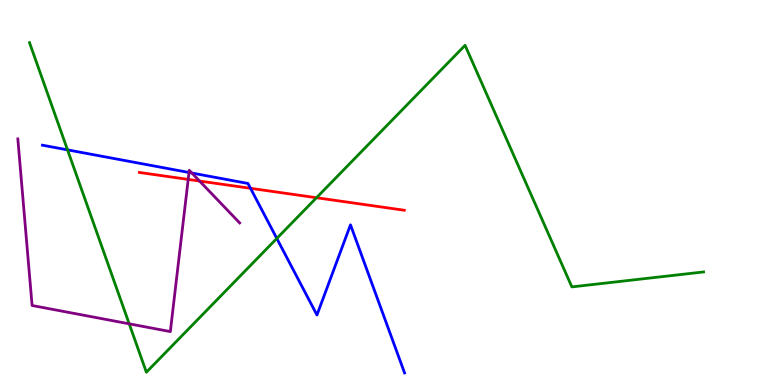[{'lines': ['blue', 'red'], 'intersections': [{'x': 3.23, 'y': 5.11}]}, {'lines': ['green', 'red'], 'intersections': [{'x': 4.08, 'y': 4.86}]}, {'lines': ['purple', 'red'], 'intersections': [{'x': 2.43, 'y': 5.34}, {'x': 2.58, 'y': 5.3}]}, {'lines': ['blue', 'green'], 'intersections': [{'x': 0.871, 'y': 6.11}, {'x': 3.57, 'y': 3.81}]}, {'lines': ['blue', 'purple'], 'intersections': [{'x': 2.44, 'y': 5.52}, {'x': 2.48, 'y': 5.51}]}, {'lines': ['green', 'purple'], 'intersections': [{'x': 1.67, 'y': 1.59}]}]